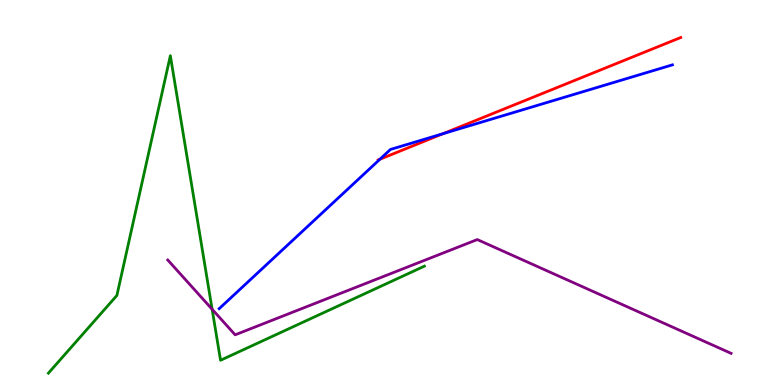[{'lines': ['blue', 'red'], 'intersections': [{'x': 4.9, 'y': 5.87}, {'x': 5.72, 'y': 6.53}]}, {'lines': ['green', 'red'], 'intersections': []}, {'lines': ['purple', 'red'], 'intersections': []}, {'lines': ['blue', 'green'], 'intersections': []}, {'lines': ['blue', 'purple'], 'intersections': []}, {'lines': ['green', 'purple'], 'intersections': [{'x': 2.74, 'y': 1.97}]}]